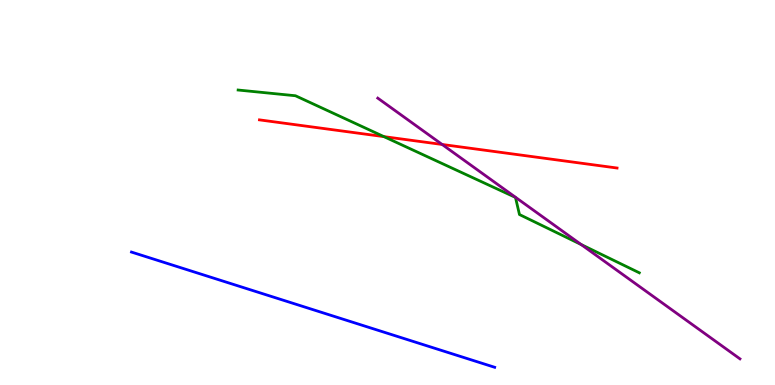[{'lines': ['blue', 'red'], 'intersections': []}, {'lines': ['green', 'red'], 'intersections': [{'x': 4.95, 'y': 6.45}]}, {'lines': ['purple', 'red'], 'intersections': [{'x': 5.71, 'y': 6.25}]}, {'lines': ['blue', 'green'], 'intersections': []}, {'lines': ['blue', 'purple'], 'intersections': []}, {'lines': ['green', 'purple'], 'intersections': [{'x': 7.5, 'y': 3.65}]}]